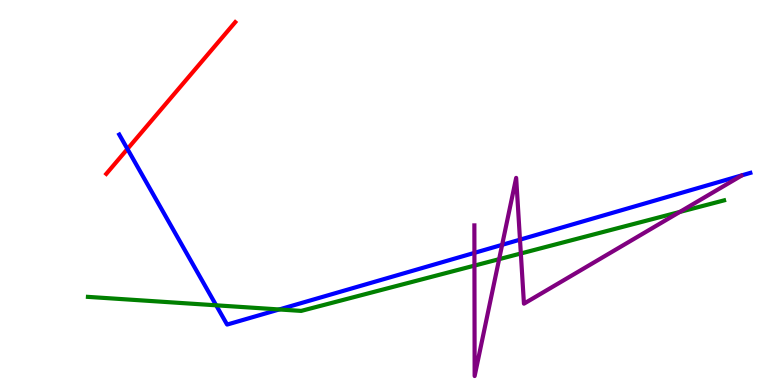[{'lines': ['blue', 'red'], 'intersections': [{'x': 1.64, 'y': 6.13}]}, {'lines': ['green', 'red'], 'intersections': []}, {'lines': ['purple', 'red'], 'intersections': []}, {'lines': ['blue', 'green'], 'intersections': [{'x': 2.79, 'y': 2.07}, {'x': 3.6, 'y': 1.96}]}, {'lines': ['blue', 'purple'], 'intersections': [{'x': 6.12, 'y': 3.43}, {'x': 6.48, 'y': 3.64}, {'x': 6.71, 'y': 3.78}]}, {'lines': ['green', 'purple'], 'intersections': [{'x': 6.12, 'y': 3.1}, {'x': 6.44, 'y': 3.27}, {'x': 6.72, 'y': 3.42}, {'x': 8.77, 'y': 4.49}]}]